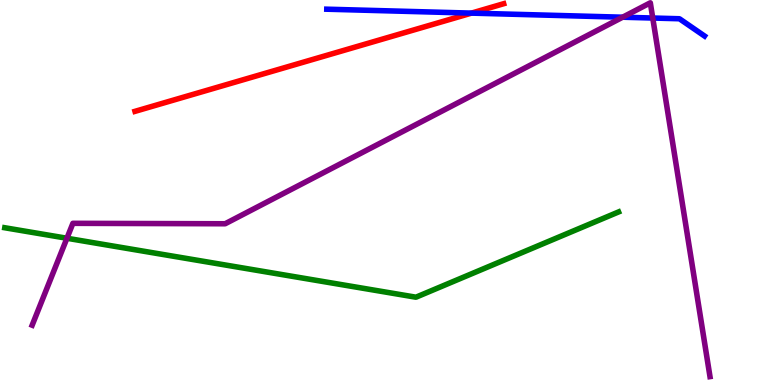[{'lines': ['blue', 'red'], 'intersections': [{'x': 6.08, 'y': 9.66}]}, {'lines': ['green', 'red'], 'intersections': []}, {'lines': ['purple', 'red'], 'intersections': []}, {'lines': ['blue', 'green'], 'intersections': []}, {'lines': ['blue', 'purple'], 'intersections': [{'x': 8.03, 'y': 9.55}, {'x': 8.42, 'y': 9.53}]}, {'lines': ['green', 'purple'], 'intersections': [{'x': 0.864, 'y': 3.81}]}]